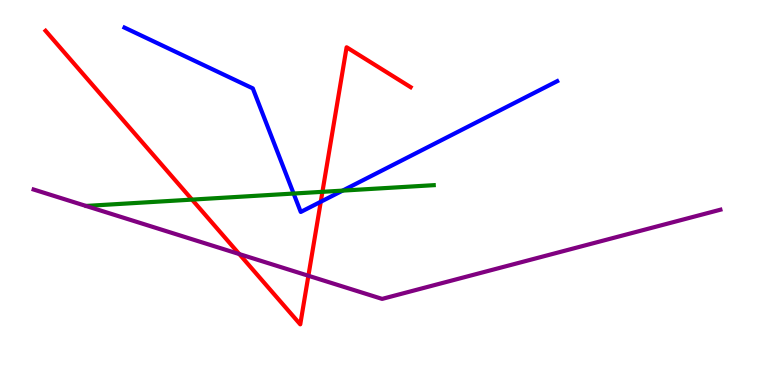[{'lines': ['blue', 'red'], 'intersections': [{'x': 4.14, 'y': 4.76}]}, {'lines': ['green', 'red'], 'intersections': [{'x': 2.48, 'y': 4.82}, {'x': 4.16, 'y': 5.02}]}, {'lines': ['purple', 'red'], 'intersections': [{'x': 3.09, 'y': 3.4}, {'x': 3.98, 'y': 2.84}]}, {'lines': ['blue', 'green'], 'intersections': [{'x': 3.79, 'y': 4.97}, {'x': 4.42, 'y': 5.05}]}, {'lines': ['blue', 'purple'], 'intersections': []}, {'lines': ['green', 'purple'], 'intersections': []}]